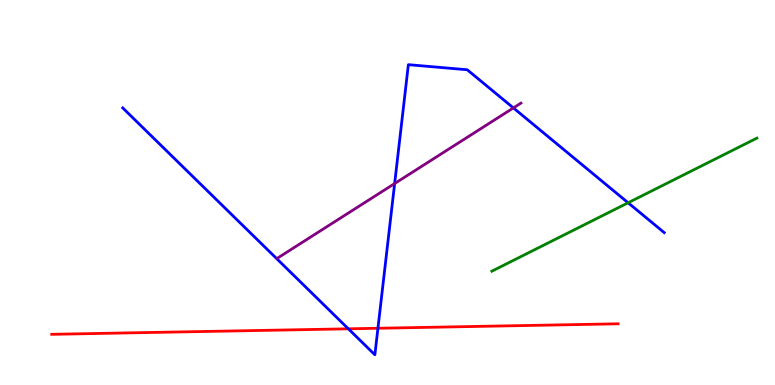[{'lines': ['blue', 'red'], 'intersections': [{'x': 4.49, 'y': 1.46}, {'x': 4.88, 'y': 1.47}]}, {'lines': ['green', 'red'], 'intersections': []}, {'lines': ['purple', 'red'], 'intersections': []}, {'lines': ['blue', 'green'], 'intersections': [{'x': 8.1, 'y': 4.73}]}, {'lines': ['blue', 'purple'], 'intersections': [{'x': 5.09, 'y': 5.23}, {'x': 6.62, 'y': 7.2}]}, {'lines': ['green', 'purple'], 'intersections': []}]